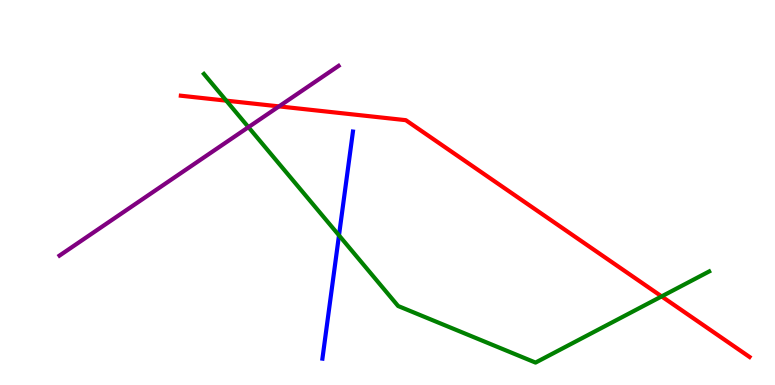[{'lines': ['blue', 'red'], 'intersections': []}, {'lines': ['green', 'red'], 'intersections': [{'x': 2.92, 'y': 7.39}, {'x': 8.54, 'y': 2.3}]}, {'lines': ['purple', 'red'], 'intersections': [{'x': 3.6, 'y': 7.24}]}, {'lines': ['blue', 'green'], 'intersections': [{'x': 4.37, 'y': 3.89}]}, {'lines': ['blue', 'purple'], 'intersections': []}, {'lines': ['green', 'purple'], 'intersections': [{'x': 3.21, 'y': 6.7}]}]